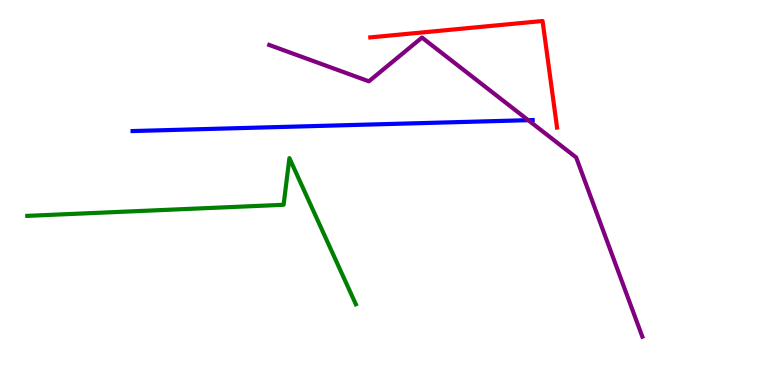[{'lines': ['blue', 'red'], 'intersections': []}, {'lines': ['green', 'red'], 'intersections': []}, {'lines': ['purple', 'red'], 'intersections': []}, {'lines': ['blue', 'green'], 'intersections': []}, {'lines': ['blue', 'purple'], 'intersections': [{'x': 6.82, 'y': 6.88}]}, {'lines': ['green', 'purple'], 'intersections': []}]